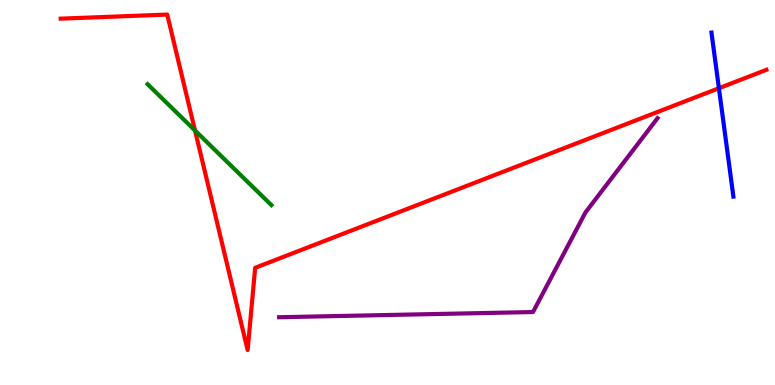[{'lines': ['blue', 'red'], 'intersections': [{'x': 9.28, 'y': 7.71}]}, {'lines': ['green', 'red'], 'intersections': [{'x': 2.52, 'y': 6.61}]}, {'lines': ['purple', 'red'], 'intersections': []}, {'lines': ['blue', 'green'], 'intersections': []}, {'lines': ['blue', 'purple'], 'intersections': []}, {'lines': ['green', 'purple'], 'intersections': []}]